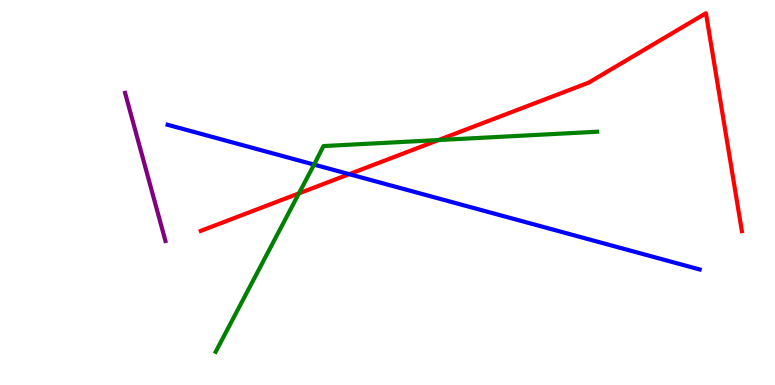[{'lines': ['blue', 'red'], 'intersections': [{'x': 4.51, 'y': 5.48}]}, {'lines': ['green', 'red'], 'intersections': [{'x': 3.86, 'y': 4.98}, {'x': 5.66, 'y': 6.36}]}, {'lines': ['purple', 'red'], 'intersections': []}, {'lines': ['blue', 'green'], 'intersections': [{'x': 4.05, 'y': 5.72}]}, {'lines': ['blue', 'purple'], 'intersections': []}, {'lines': ['green', 'purple'], 'intersections': []}]